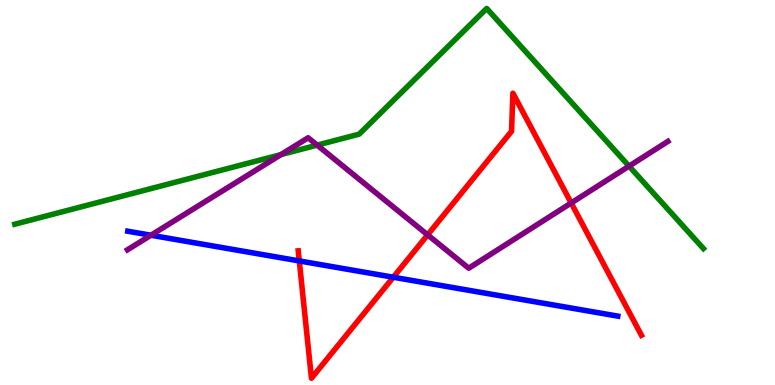[{'lines': ['blue', 'red'], 'intersections': [{'x': 3.86, 'y': 3.22}, {'x': 5.07, 'y': 2.8}]}, {'lines': ['green', 'red'], 'intersections': []}, {'lines': ['purple', 'red'], 'intersections': [{'x': 5.52, 'y': 3.9}, {'x': 7.37, 'y': 4.73}]}, {'lines': ['blue', 'green'], 'intersections': []}, {'lines': ['blue', 'purple'], 'intersections': [{'x': 1.95, 'y': 3.89}]}, {'lines': ['green', 'purple'], 'intersections': [{'x': 3.63, 'y': 5.98}, {'x': 4.09, 'y': 6.23}, {'x': 8.12, 'y': 5.68}]}]